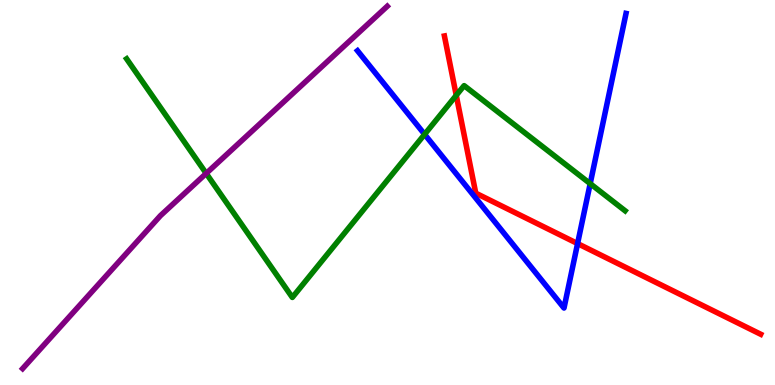[{'lines': ['blue', 'red'], 'intersections': [{'x': 7.45, 'y': 3.67}]}, {'lines': ['green', 'red'], 'intersections': [{'x': 5.89, 'y': 7.52}]}, {'lines': ['purple', 'red'], 'intersections': []}, {'lines': ['blue', 'green'], 'intersections': [{'x': 5.48, 'y': 6.51}, {'x': 7.62, 'y': 5.23}]}, {'lines': ['blue', 'purple'], 'intersections': []}, {'lines': ['green', 'purple'], 'intersections': [{'x': 2.66, 'y': 5.5}]}]